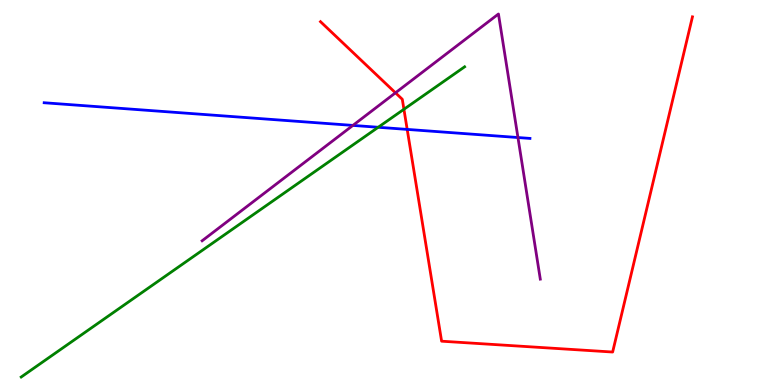[{'lines': ['blue', 'red'], 'intersections': [{'x': 5.25, 'y': 6.64}]}, {'lines': ['green', 'red'], 'intersections': [{'x': 5.21, 'y': 7.16}]}, {'lines': ['purple', 'red'], 'intersections': [{'x': 5.1, 'y': 7.59}]}, {'lines': ['blue', 'green'], 'intersections': [{'x': 4.88, 'y': 6.69}]}, {'lines': ['blue', 'purple'], 'intersections': [{'x': 4.55, 'y': 6.74}, {'x': 6.68, 'y': 6.43}]}, {'lines': ['green', 'purple'], 'intersections': []}]